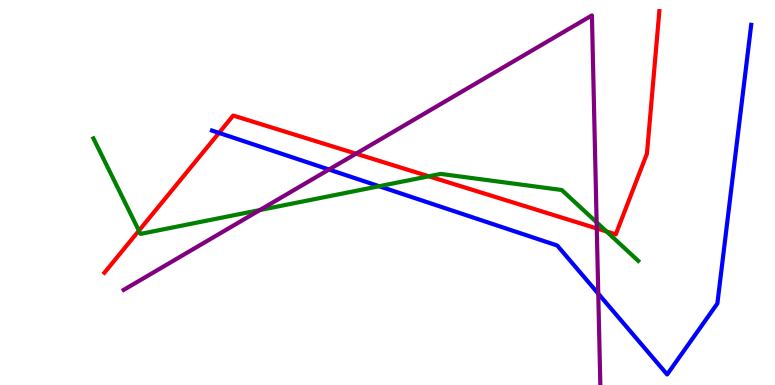[{'lines': ['blue', 'red'], 'intersections': [{'x': 2.83, 'y': 6.55}]}, {'lines': ['green', 'red'], 'intersections': [{'x': 1.79, 'y': 4.01}, {'x': 5.53, 'y': 5.42}, {'x': 7.83, 'y': 3.99}]}, {'lines': ['purple', 'red'], 'intersections': [{'x': 4.59, 'y': 6.01}, {'x': 7.7, 'y': 4.07}]}, {'lines': ['blue', 'green'], 'intersections': [{'x': 4.89, 'y': 5.16}]}, {'lines': ['blue', 'purple'], 'intersections': [{'x': 4.25, 'y': 5.6}, {'x': 7.72, 'y': 2.37}]}, {'lines': ['green', 'purple'], 'intersections': [{'x': 3.35, 'y': 4.54}, {'x': 7.7, 'y': 4.23}]}]